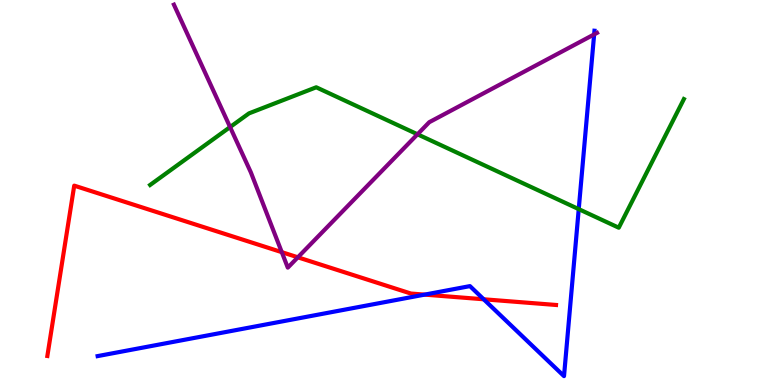[{'lines': ['blue', 'red'], 'intersections': [{'x': 5.48, 'y': 2.35}, {'x': 6.24, 'y': 2.23}]}, {'lines': ['green', 'red'], 'intersections': []}, {'lines': ['purple', 'red'], 'intersections': [{'x': 3.64, 'y': 3.45}, {'x': 3.84, 'y': 3.32}]}, {'lines': ['blue', 'green'], 'intersections': [{'x': 7.47, 'y': 4.57}]}, {'lines': ['blue', 'purple'], 'intersections': [{'x': 7.67, 'y': 9.11}]}, {'lines': ['green', 'purple'], 'intersections': [{'x': 2.97, 'y': 6.7}, {'x': 5.39, 'y': 6.51}]}]